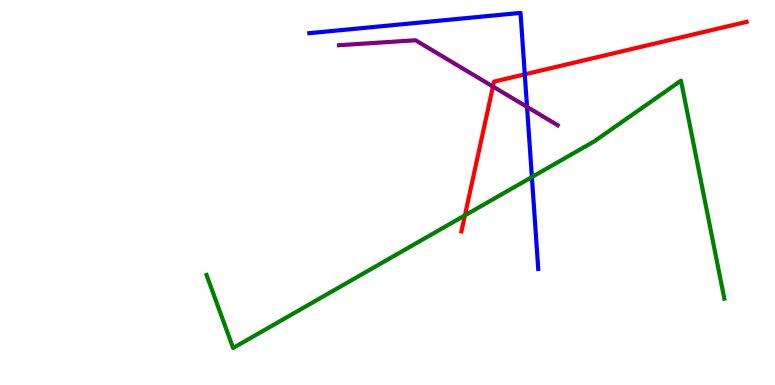[{'lines': ['blue', 'red'], 'intersections': [{'x': 6.77, 'y': 8.07}]}, {'lines': ['green', 'red'], 'intersections': [{'x': 6.0, 'y': 4.41}]}, {'lines': ['purple', 'red'], 'intersections': [{'x': 6.36, 'y': 7.75}]}, {'lines': ['blue', 'green'], 'intersections': [{'x': 6.86, 'y': 5.4}]}, {'lines': ['blue', 'purple'], 'intersections': [{'x': 6.8, 'y': 7.22}]}, {'lines': ['green', 'purple'], 'intersections': []}]